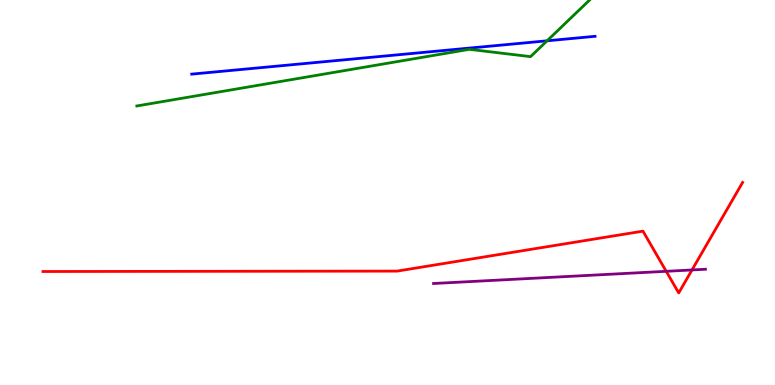[{'lines': ['blue', 'red'], 'intersections': []}, {'lines': ['green', 'red'], 'intersections': []}, {'lines': ['purple', 'red'], 'intersections': [{'x': 8.6, 'y': 2.95}, {'x': 8.93, 'y': 2.99}]}, {'lines': ['blue', 'green'], 'intersections': [{'x': 7.06, 'y': 8.94}]}, {'lines': ['blue', 'purple'], 'intersections': []}, {'lines': ['green', 'purple'], 'intersections': []}]